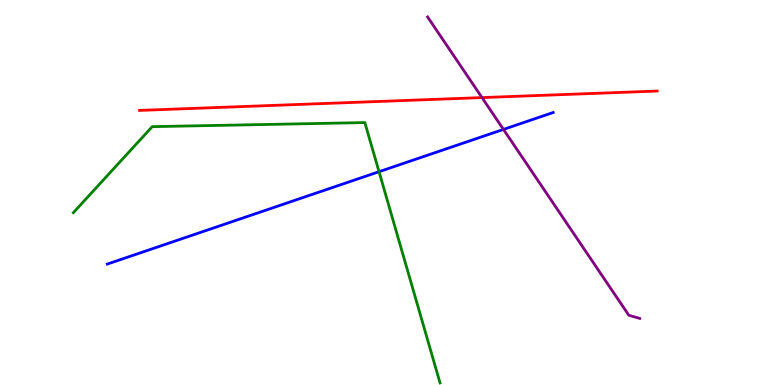[{'lines': ['blue', 'red'], 'intersections': []}, {'lines': ['green', 'red'], 'intersections': []}, {'lines': ['purple', 'red'], 'intersections': [{'x': 6.22, 'y': 7.47}]}, {'lines': ['blue', 'green'], 'intersections': [{'x': 4.89, 'y': 5.54}]}, {'lines': ['blue', 'purple'], 'intersections': [{'x': 6.5, 'y': 6.64}]}, {'lines': ['green', 'purple'], 'intersections': []}]